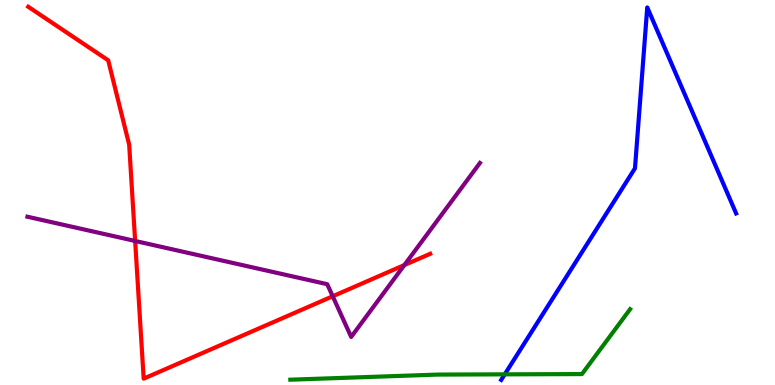[{'lines': ['blue', 'red'], 'intersections': []}, {'lines': ['green', 'red'], 'intersections': []}, {'lines': ['purple', 'red'], 'intersections': [{'x': 1.74, 'y': 3.74}, {'x': 4.29, 'y': 2.3}, {'x': 5.22, 'y': 3.12}]}, {'lines': ['blue', 'green'], 'intersections': [{'x': 6.51, 'y': 0.277}]}, {'lines': ['blue', 'purple'], 'intersections': []}, {'lines': ['green', 'purple'], 'intersections': []}]